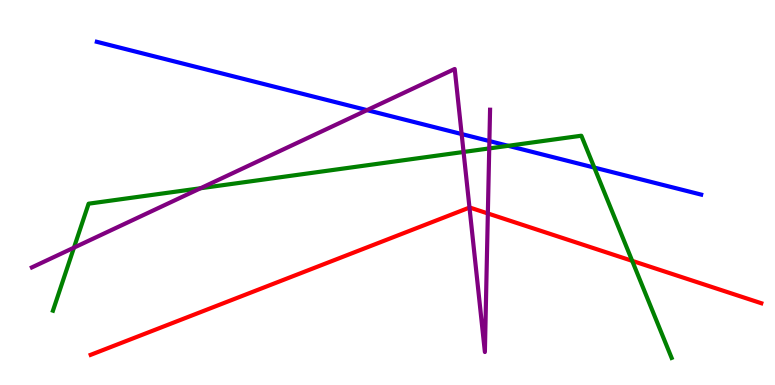[{'lines': ['blue', 'red'], 'intersections': []}, {'lines': ['green', 'red'], 'intersections': [{'x': 8.16, 'y': 3.22}]}, {'lines': ['purple', 'red'], 'intersections': [{'x': 6.06, 'y': 4.61}, {'x': 6.29, 'y': 4.46}]}, {'lines': ['blue', 'green'], 'intersections': [{'x': 6.56, 'y': 6.21}, {'x': 7.67, 'y': 5.65}]}, {'lines': ['blue', 'purple'], 'intersections': [{'x': 4.74, 'y': 7.14}, {'x': 5.96, 'y': 6.52}, {'x': 6.31, 'y': 6.34}]}, {'lines': ['green', 'purple'], 'intersections': [{'x': 0.954, 'y': 3.57}, {'x': 2.59, 'y': 5.11}, {'x': 5.98, 'y': 6.05}, {'x': 6.31, 'y': 6.14}]}]